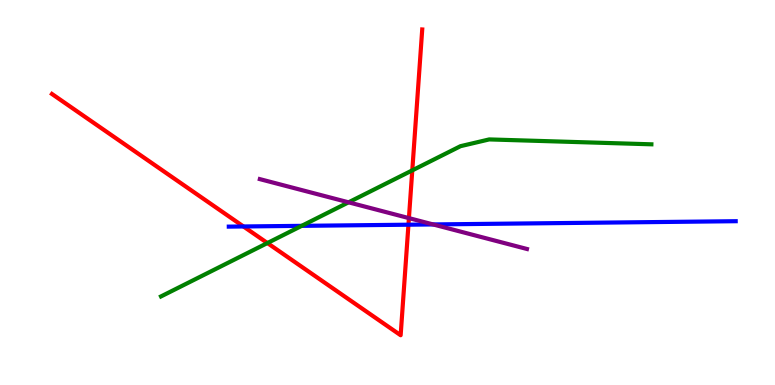[{'lines': ['blue', 'red'], 'intersections': [{'x': 3.14, 'y': 4.12}, {'x': 5.27, 'y': 4.16}]}, {'lines': ['green', 'red'], 'intersections': [{'x': 3.45, 'y': 3.69}, {'x': 5.32, 'y': 5.57}]}, {'lines': ['purple', 'red'], 'intersections': [{'x': 5.28, 'y': 4.33}]}, {'lines': ['blue', 'green'], 'intersections': [{'x': 3.89, 'y': 4.13}]}, {'lines': ['blue', 'purple'], 'intersections': [{'x': 5.59, 'y': 4.17}]}, {'lines': ['green', 'purple'], 'intersections': [{'x': 4.5, 'y': 4.74}]}]